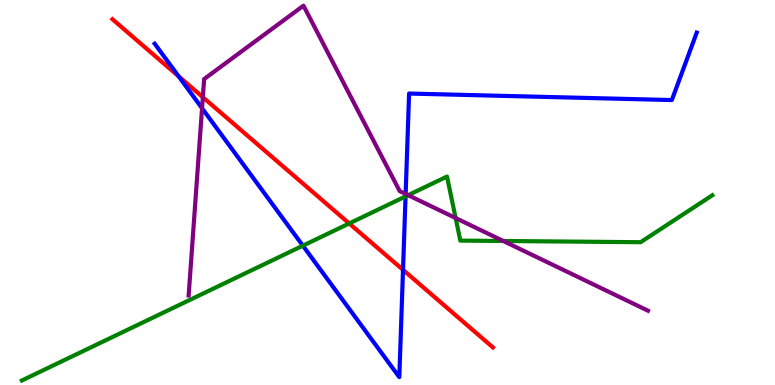[{'lines': ['blue', 'red'], 'intersections': [{'x': 2.3, 'y': 8.02}, {'x': 5.2, 'y': 2.99}]}, {'lines': ['green', 'red'], 'intersections': [{'x': 4.51, 'y': 4.2}]}, {'lines': ['purple', 'red'], 'intersections': [{'x': 2.62, 'y': 7.48}]}, {'lines': ['blue', 'green'], 'intersections': [{'x': 3.91, 'y': 3.62}, {'x': 5.23, 'y': 4.9}]}, {'lines': ['blue', 'purple'], 'intersections': [{'x': 2.61, 'y': 7.19}, {'x': 5.23, 'y': 4.96}]}, {'lines': ['green', 'purple'], 'intersections': [{'x': 5.27, 'y': 4.93}, {'x': 5.88, 'y': 4.34}, {'x': 6.49, 'y': 3.74}]}]